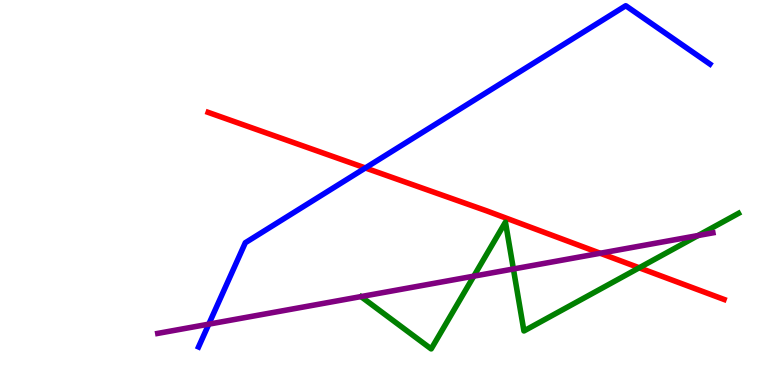[{'lines': ['blue', 'red'], 'intersections': [{'x': 4.71, 'y': 5.64}]}, {'lines': ['green', 'red'], 'intersections': [{'x': 8.25, 'y': 3.04}]}, {'lines': ['purple', 'red'], 'intersections': [{'x': 7.75, 'y': 3.42}]}, {'lines': ['blue', 'green'], 'intersections': []}, {'lines': ['blue', 'purple'], 'intersections': [{'x': 2.69, 'y': 1.58}]}, {'lines': ['green', 'purple'], 'intersections': [{'x': 6.11, 'y': 2.83}, {'x': 6.62, 'y': 3.01}, {'x': 9.01, 'y': 3.88}]}]